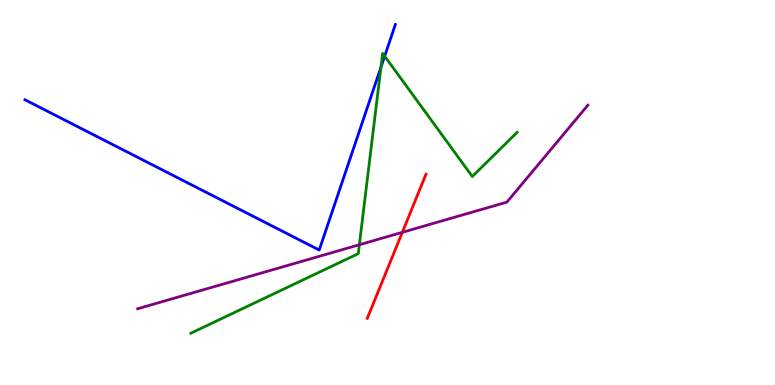[{'lines': ['blue', 'red'], 'intersections': []}, {'lines': ['green', 'red'], 'intersections': []}, {'lines': ['purple', 'red'], 'intersections': [{'x': 5.19, 'y': 3.97}]}, {'lines': ['blue', 'green'], 'intersections': [{'x': 4.92, 'y': 8.25}, {'x': 4.96, 'y': 8.54}]}, {'lines': ['blue', 'purple'], 'intersections': []}, {'lines': ['green', 'purple'], 'intersections': [{'x': 4.64, 'y': 3.64}]}]